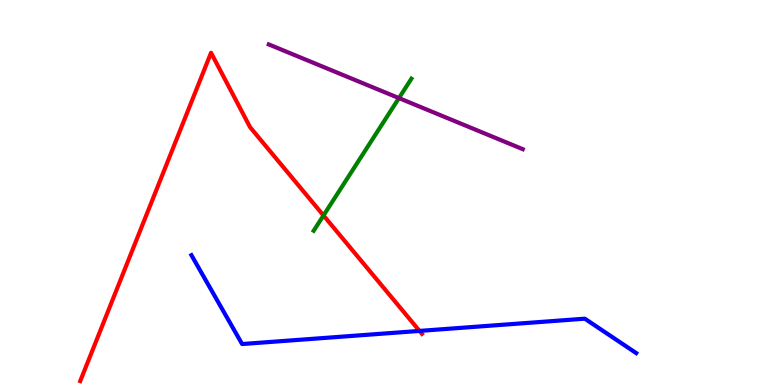[{'lines': ['blue', 'red'], 'intersections': [{'x': 5.41, 'y': 1.4}]}, {'lines': ['green', 'red'], 'intersections': [{'x': 4.17, 'y': 4.4}]}, {'lines': ['purple', 'red'], 'intersections': []}, {'lines': ['blue', 'green'], 'intersections': []}, {'lines': ['blue', 'purple'], 'intersections': []}, {'lines': ['green', 'purple'], 'intersections': [{'x': 5.15, 'y': 7.45}]}]